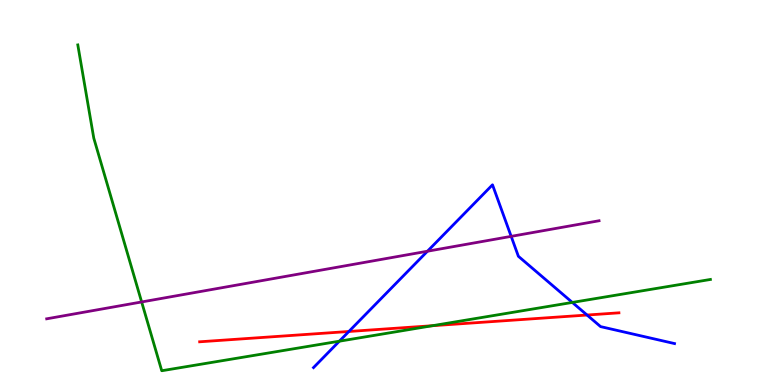[{'lines': ['blue', 'red'], 'intersections': [{'x': 4.5, 'y': 1.39}, {'x': 7.57, 'y': 1.82}]}, {'lines': ['green', 'red'], 'intersections': [{'x': 5.58, 'y': 1.54}]}, {'lines': ['purple', 'red'], 'intersections': []}, {'lines': ['blue', 'green'], 'intersections': [{'x': 4.38, 'y': 1.14}, {'x': 7.38, 'y': 2.14}]}, {'lines': ['blue', 'purple'], 'intersections': [{'x': 5.52, 'y': 3.47}, {'x': 6.6, 'y': 3.86}]}, {'lines': ['green', 'purple'], 'intersections': [{'x': 1.83, 'y': 2.16}]}]